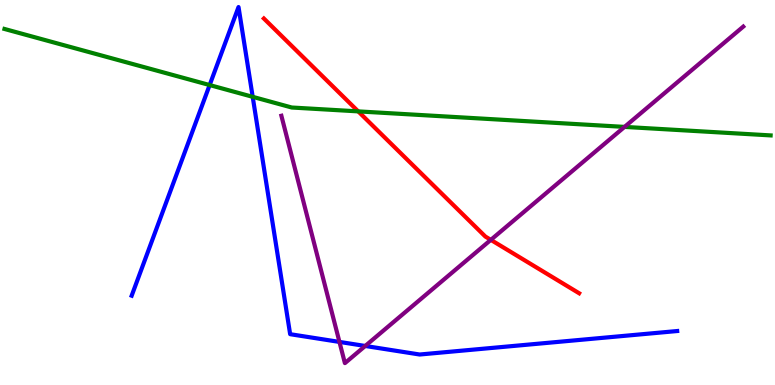[{'lines': ['blue', 'red'], 'intersections': []}, {'lines': ['green', 'red'], 'intersections': [{'x': 4.62, 'y': 7.11}]}, {'lines': ['purple', 'red'], 'intersections': [{'x': 6.33, 'y': 3.77}]}, {'lines': ['blue', 'green'], 'intersections': [{'x': 2.71, 'y': 7.79}, {'x': 3.26, 'y': 7.48}]}, {'lines': ['blue', 'purple'], 'intersections': [{'x': 4.38, 'y': 1.12}, {'x': 4.71, 'y': 1.01}]}, {'lines': ['green', 'purple'], 'intersections': [{'x': 8.06, 'y': 6.7}]}]